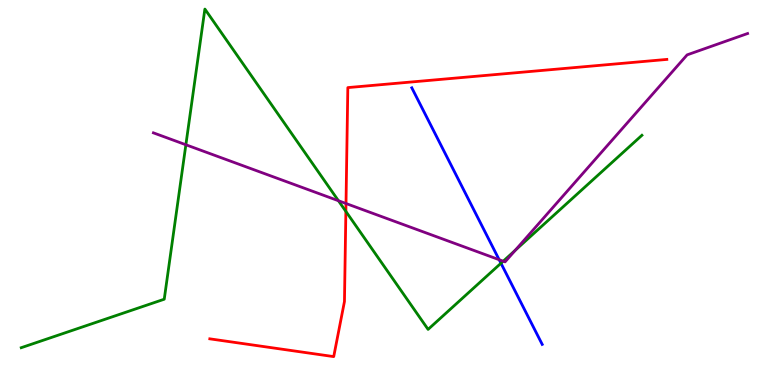[{'lines': ['blue', 'red'], 'intersections': []}, {'lines': ['green', 'red'], 'intersections': [{'x': 4.46, 'y': 4.51}]}, {'lines': ['purple', 'red'], 'intersections': [{'x': 4.46, 'y': 4.71}]}, {'lines': ['blue', 'green'], 'intersections': [{'x': 6.46, 'y': 3.16}]}, {'lines': ['blue', 'purple'], 'intersections': [{'x': 6.44, 'y': 3.25}]}, {'lines': ['green', 'purple'], 'intersections': [{'x': 2.4, 'y': 6.24}, {'x': 4.37, 'y': 4.79}, {'x': 6.49, 'y': 3.22}, {'x': 6.65, 'y': 3.5}]}]